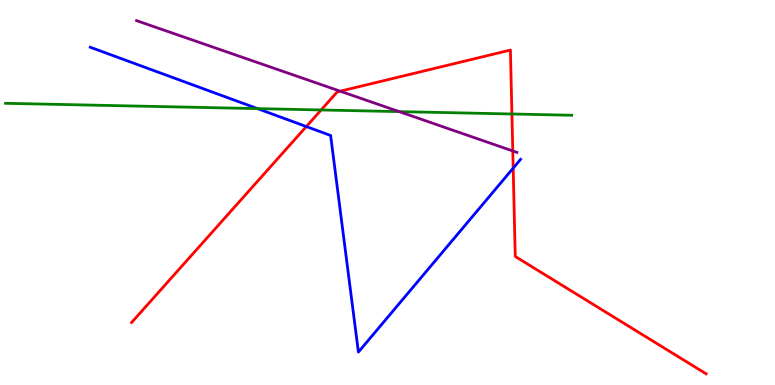[{'lines': ['blue', 'red'], 'intersections': [{'x': 3.95, 'y': 6.71}, {'x': 6.62, 'y': 5.63}]}, {'lines': ['green', 'red'], 'intersections': [{'x': 4.14, 'y': 7.14}, {'x': 6.61, 'y': 7.04}]}, {'lines': ['purple', 'red'], 'intersections': [{'x': 4.39, 'y': 7.63}, {'x': 6.62, 'y': 6.08}]}, {'lines': ['blue', 'green'], 'intersections': [{'x': 3.32, 'y': 7.18}]}, {'lines': ['blue', 'purple'], 'intersections': []}, {'lines': ['green', 'purple'], 'intersections': [{'x': 5.15, 'y': 7.1}]}]